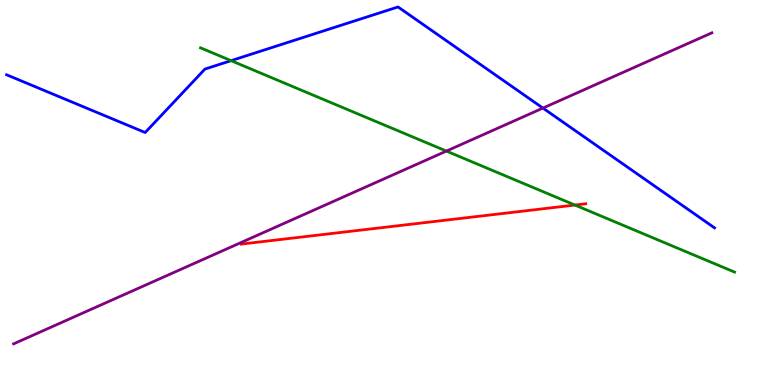[{'lines': ['blue', 'red'], 'intersections': []}, {'lines': ['green', 'red'], 'intersections': [{'x': 7.42, 'y': 4.67}]}, {'lines': ['purple', 'red'], 'intersections': []}, {'lines': ['blue', 'green'], 'intersections': [{'x': 2.98, 'y': 8.42}]}, {'lines': ['blue', 'purple'], 'intersections': [{'x': 7.01, 'y': 7.19}]}, {'lines': ['green', 'purple'], 'intersections': [{'x': 5.76, 'y': 6.08}]}]